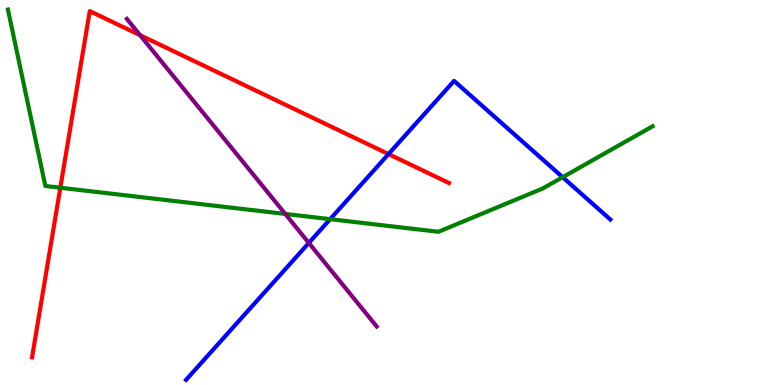[{'lines': ['blue', 'red'], 'intersections': [{'x': 5.01, 'y': 6.0}]}, {'lines': ['green', 'red'], 'intersections': [{'x': 0.779, 'y': 5.12}]}, {'lines': ['purple', 'red'], 'intersections': [{'x': 1.81, 'y': 9.09}]}, {'lines': ['blue', 'green'], 'intersections': [{'x': 4.26, 'y': 4.31}, {'x': 7.26, 'y': 5.4}]}, {'lines': ['blue', 'purple'], 'intersections': [{'x': 3.98, 'y': 3.69}]}, {'lines': ['green', 'purple'], 'intersections': [{'x': 3.68, 'y': 4.44}]}]